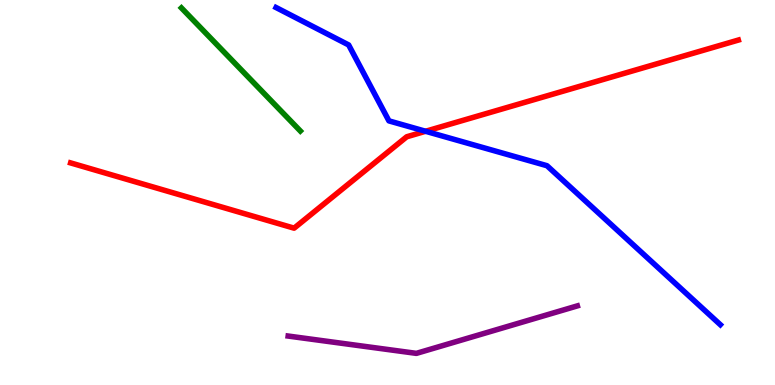[{'lines': ['blue', 'red'], 'intersections': [{'x': 5.49, 'y': 6.59}]}, {'lines': ['green', 'red'], 'intersections': []}, {'lines': ['purple', 'red'], 'intersections': []}, {'lines': ['blue', 'green'], 'intersections': []}, {'lines': ['blue', 'purple'], 'intersections': []}, {'lines': ['green', 'purple'], 'intersections': []}]